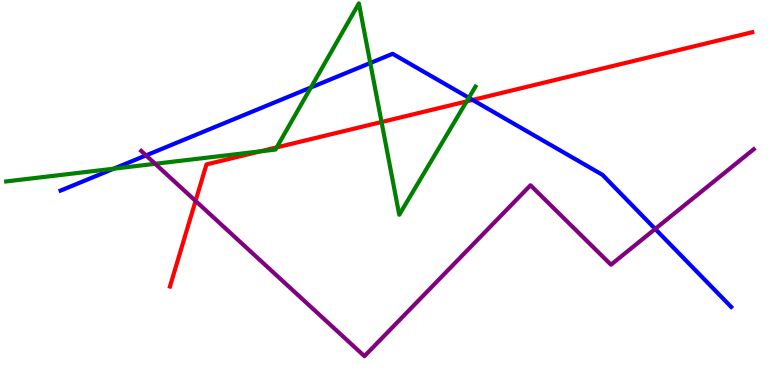[{'lines': ['blue', 'red'], 'intersections': [{'x': 6.1, 'y': 7.4}]}, {'lines': ['green', 'red'], 'intersections': [{'x': 3.36, 'y': 6.07}, {'x': 3.57, 'y': 6.17}, {'x': 4.92, 'y': 6.83}, {'x': 6.02, 'y': 7.37}]}, {'lines': ['purple', 'red'], 'intersections': [{'x': 2.52, 'y': 4.78}]}, {'lines': ['blue', 'green'], 'intersections': [{'x': 1.47, 'y': 5.62}, {'x': 4.01, 'y': 7.73}, {'x': 4.78, 'y': 8.36}, {'x': 6.05, 'y': 7.46}]}, {'lines': ['blue', 'purple'], 'intersections': [{'x': 1.88, 'y': 5.96}, {'x': 8.45, 'y': 4.05}]}, {'lines': ['green', 'purple'], 'intersections': [{'x': 2.0, 'y': 5.75}]}]